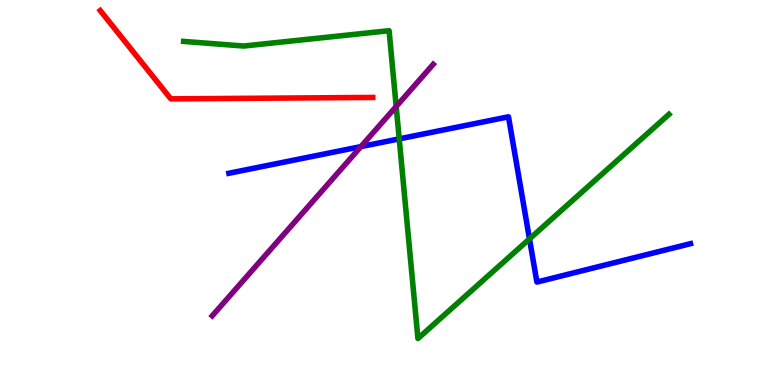[{'lines': ['blue', 'red'], 'intersections': []}, {'lines': ['green', 'red'], 'intersections': []}, {'lines': ['purple', 'red'], 'intersections': []}, {'lines': ['blue', 'green'], 'intersections': [{'x': 5.15, 'y': 6.39}, {'x': 6.83, 'y': 3.79}]}, {'lines': ['blue', 'purple'], 'intersections': [{'x': 4.66, 'y': 6.19}]}, {'lines': ['green', 'purple'], 'intersections': [{'x': 5.11, 'y': 7.23}]}]